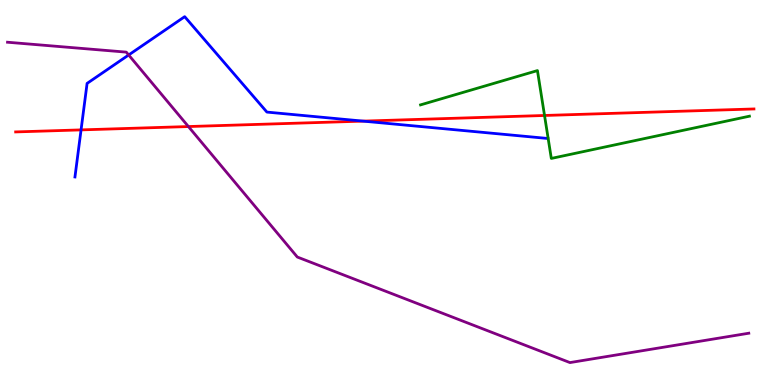[{'lines': ['blue', 'red'], 'intersections': [{'x': 1.05, 'y': 6.63}, {'x': 4.68, 'y': 6.85}]}, {'lines': ['green', 'red'], 'intersections': [{'x': 7.03, 'y': 7.0}]}, {'lines': ['purple', 'red'], 'intersections': [{'x': 2.43, 'y': 6.71}]}, {'lines': ['blue', 'green'], 'intersections': []}, {'lines': ['blue', 'purple'], 'intersections': [{'x': 1.66, 'y': 8.57}]}, {'lines': ['green', 'purple'], 'intersections': []}]